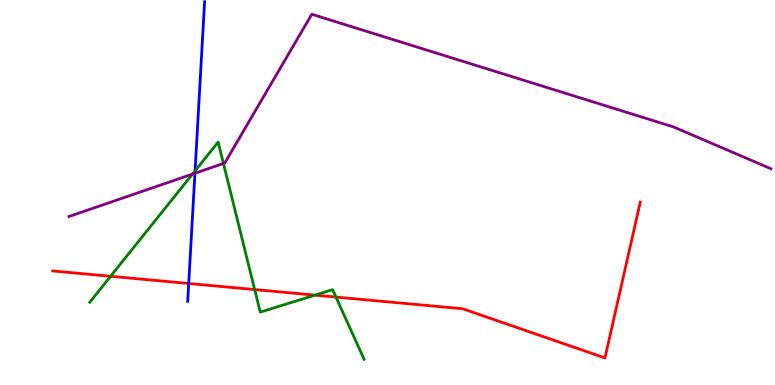[{'lines': ['blue', 'red'], 'intersections': [{'x': 2.43, 'y': 2.64}]}, {'lines': ['green', 'red'], 'intersections': [{'x': 1.43, 'y': 2.82}, {'x': 3.29, 'y': 2.48}, {'x': 4.06, 'y': 2.33}, {'x': 4.33, 'y': 2.28}]}, {'lines': ['purple', 'red'], 'intersections': []}, {'lines': ['blue', 'green'], 'intersections': [{'x': 2.52, 'y': 5.56}]}, {'lines': ['blue', 'purple'], 'intersections': [{'x': 2.52, 'y': 5.5}]}, {'lines': ['green', 'purple'], 'intersections': [{'x': 2.48, 'y': 5.48}, {'x': 2.88, 'y': 5.75}]}]